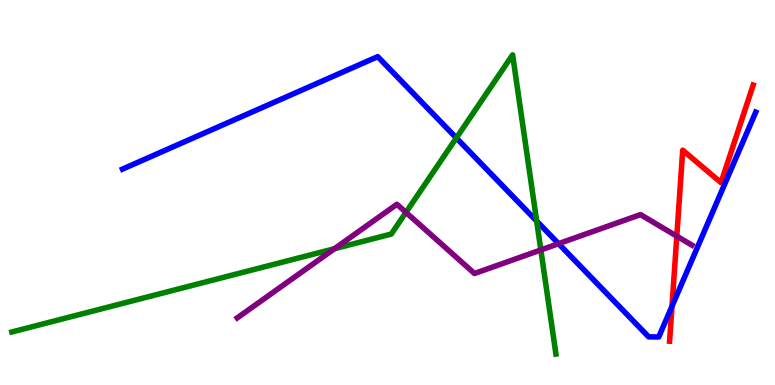[{'lines': ['blue', 'red'], 'intersections': [{'x': 8.67, 'y': 2.05}]}, {'lines': ['green', 'red'], 'intersections': []}, {'lines': ['purple', 'red'], 'intersections': [{'x': 8.73, 'y': 3.87}]}, {'lines': ['blue', 'green'], 'intersections': [{'x': 5.89, 'y': 6.42}, {'x': 6.92, 'y': 4.26}]}, {'lines': ['blue', 'purple'], 'intersections': [{'x': 7.21, 'y': 3.67}]}, {'lines': ['green', 'purple'], 'intersections': [{'x': 4.32, 'y': 3.54}, {'x': 5.24, 'y': 4.48}, {'x': 6.98, 'y': 3.51}]}]